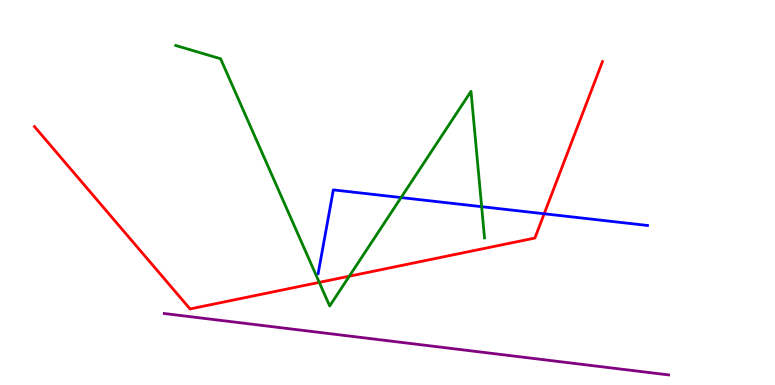[{'lines': ['blue', 'red'], 'intersections': [{'x': 7.02, 'y': 4.45}]}, {'lines': ['green', 'red'], 'intersections': [{'x': 4.12, 'y': 2.67}, {'x': 4.51, 'y': 2.83}]}, {'lines': ['purple', 'red'], 'intersections': []}, {'lines': ['blue', 'green'], 'intersections': [{'x': 5.18, 'y': 4.87}, {'x': 6.21, 'y': 4.63}]}, {'lines': ['blue', 'purple'], 'intersections': []}, {'lines': ['green', 'purple'], 'intersections': []}]